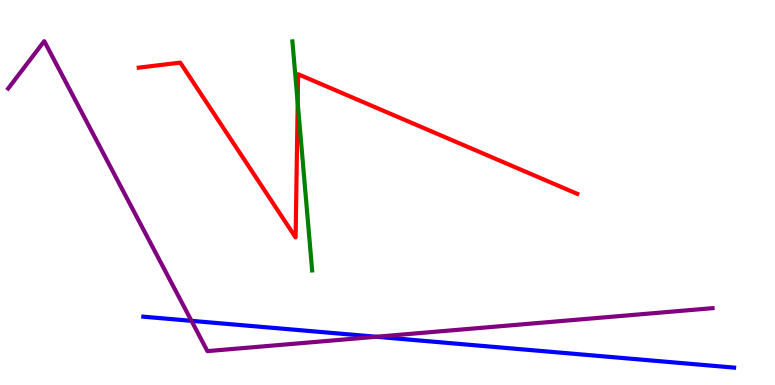[{'lines': ['blue', 'red'], 'intersections': []}, {'lines': ['green', 'red'], 'intersections': [{'x': 3.84, 'y': 7.33}]}, {'lines': ['purple', 'red'], 'intersections': []}, {'lines': ['blue', 'green'], 'intersections': []}, {'lines': ['blue', 'purple'], 'intersections': [{'x': 2.47, 'y': 1.67}, {'x': 4.85, 'y': 1.25}]}, {'lines': ['green', 'purple'], 'intersections': []}]